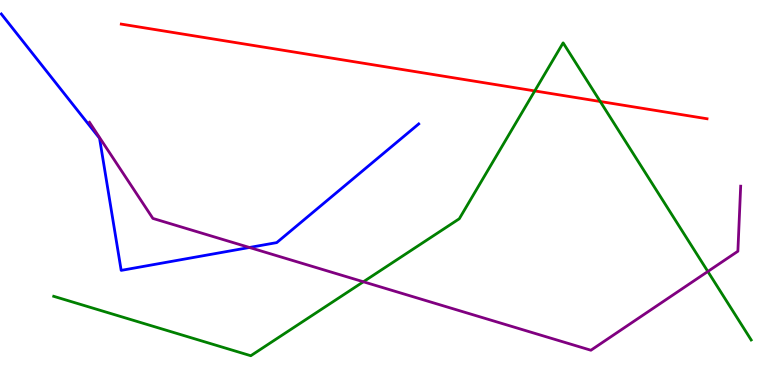[{'lines': ['blue', 'red'], 'intersections': []}, {'lines': ['green', 'red'], 'intersections': [{'x': 6.9, 'y': 7.64}, {'x': 7.74, 'y': 7.36}]}, {'lines': ['purple', 'red'], 'intersections': []}, {'lines': ['blue', 'green'], 'intersections': []}, {'lines': ['blue', 'purple'], 'intersections': [{'x': 3.22, 'y': 3.57}]}, {'lines': ['green', 'purple'], 'intersections': [{'x': 4.69, 'y': 2.68}, {'x': 9.13, 'y': 2.95}]}]